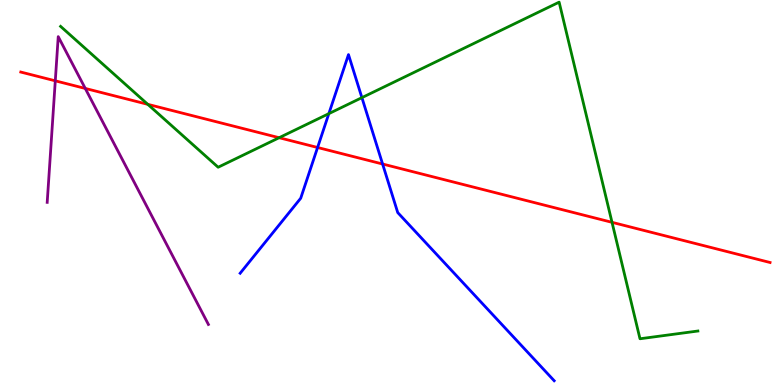[{'lines': ['blue', 'red'], 'intersections': [{'x': 4.1, 'y': 6.17}, {'x': 4.94, 'y': 5.74}]}, {'lines': ['green', 'red'], 'intersections': [{'x': 1.91, 'y': 7.29}, {'x': 3.6, 'y': 6.42}, {'x': 7.9, 'y': 4.23}]}, {'lines': ['purple', 'red'], 'intersections': [{'x': 0.713, 'y': 7.9}, {'x': 1.1, 'y': 7.7}]}, {'lines': ['blue', 'green'], 'intersections': [{'x': 4.24, 'y': 7.05}, {'x': 4.67, 'y': 7.46}]}, {'lines': ['blue', 'purple'], 'intersections': []}, {'lines': ['green', 'purple'], 'intersections': []}]